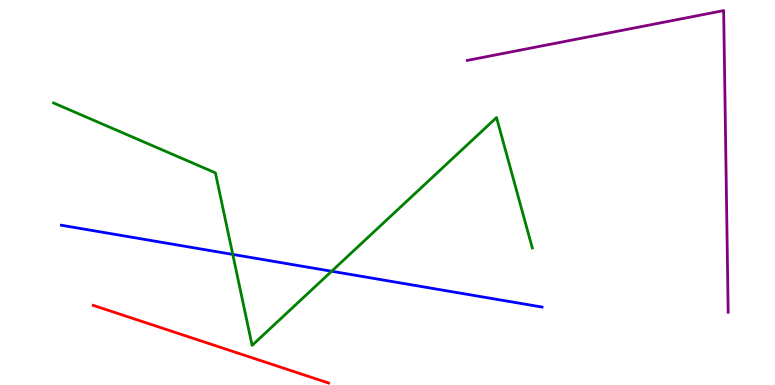[{'lines': ['blue', 'red'], 'intersections': []}, {'lines': ['green', 'red'], 'intersections': []}, {'lines': ['purple', 'red'], 'intersections': []}, {'lines': ['blue', 'green'], 'intersections': [{'x': 3.0, 'y': 3.39}, {'x': 4.28, 'y': 2.95}]}, {'lines': ['blue', 'purple'], 'intersections': []}, {'lines': ['green', 'purple'], 'intersections': []}]